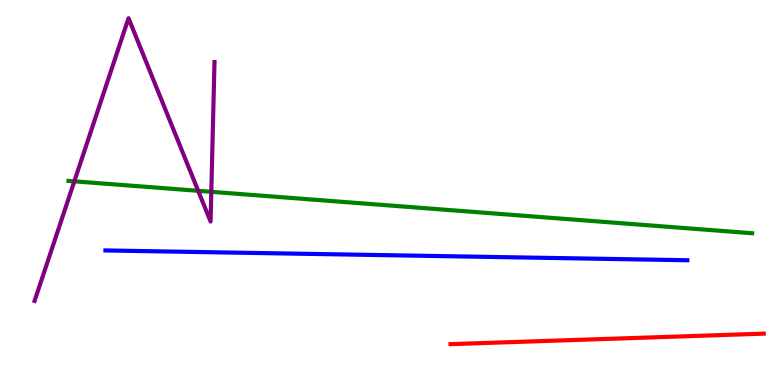[{'lines': ['blue', 'red'], 'intersections': []}, {'lines': ['green', 'red'], 'intersections': []}, {'lines': ['purple', 'red'], 'intersections': []}, {'lines': ['blue', 'green'], 'intersections': []}, {'lines': ['blue', 'purple'], 'intersections': []}, {'lines': ['green', 'purple'], 'intersections': [{'x': 0.959, 'y': 5.29}, {'x': 2.56, 'y': 5.04}, {'x': 2.73, 'y': 5.02}]}]